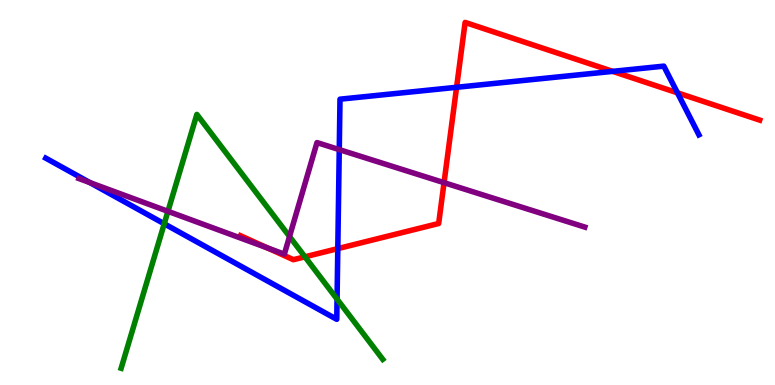[{'lines': ['blue', 'red'], 'intersections': [{'x': 4.36, 'y': 3.54}, {'x': 5.89, 'y': 7.73}, {'x': 7.91, 'y': 8.15}, {'x': 8.74, 'y': 7.59}]}, {'lines': ['green', 'red'], 'intersections': [{'x': 3.93, 'y': 3.33}]}, {'lines': ['purple', 'red'], 'intersections': [{'x': 3.45, 'y': 3.56}, {'x': 5.73, 'y': 5.26}]}, {'lines': ['blue', 'green'], 'intersections': [{'x': 2.12, 'y': 4.19}, {'x': 4.35, 'y': 2.23}]}, {'lines': ['blue', 'purple'], 'intersections': [{'x': 1.16, 'y': 5.26}, {'x': 4.38, 'y': 6.11}]}, {'lines': ['green', 'purple'], 'intersections': [{'x': 2.17, 'y': 4.51}, {'x': 3.74, 'y': 3.86}]}]